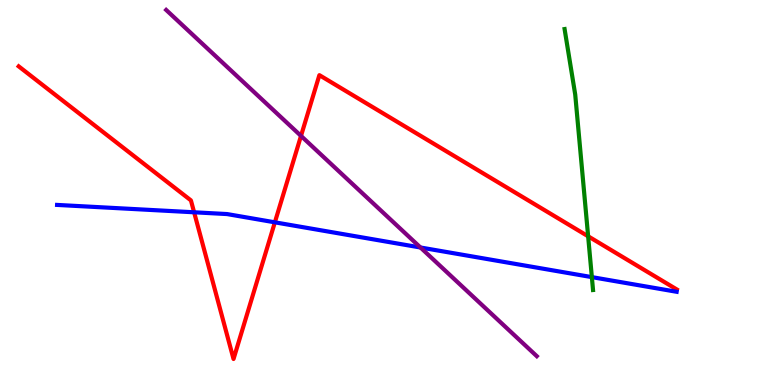[{'lines': ['blue', 'red'], 'intersections': [{'x': 2.5, 'y': 4.49}, {'x': 3.55, 'y': 4.23}]}, {'lines': ['green', 'red'], 'intersections': [{'x': 7.59, 'y': 3.86}]}, {'lines': ['purple', 'red'], 'intersections': [{'x': 3.88, 'y': 6.47}]}, {'lines': ['blue', 'green'], 'intersections': [{'x': 7.64, 'y': 2.8}]}, {'lines': ['blue', 'purple'], 'intersections': [{'x': 5.43, 'y': 3.57}]}, {'lines': ['green', 'purple'], 'intersections': []}]